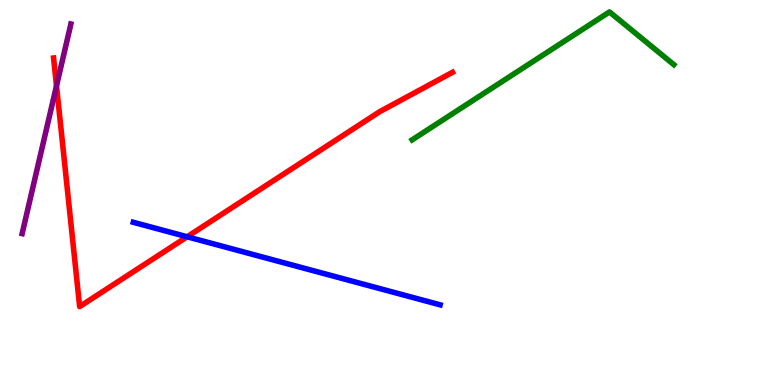[{'lines': ['blue', 'red'], 'intersections': [{'x': 2.41, 'y': 3.85}]}, {'lines': ['green', 'red'], 'intersections': []}, {'lines': ['purple', 'red'], 'intersections': [{'x': 0.729, 'y': 7.77}]}, {'lines': ['blue', 'green'], 'intersections': []}, {'lines': ['blue', 'purple'], 'intersections': []}, {'lines': ['green', 'purple'], 'intersections': []}]